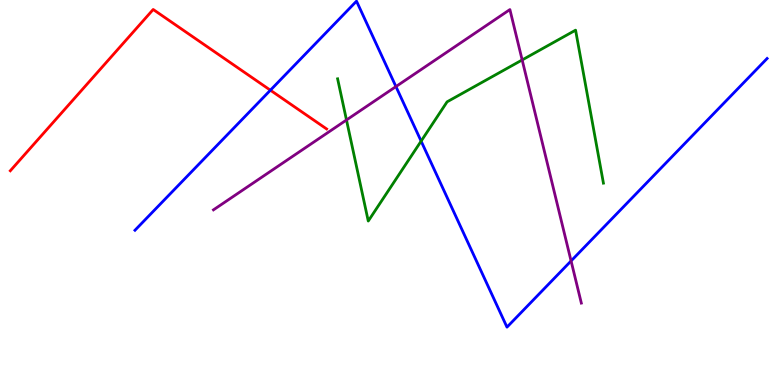[{'lines': ['blue', 'red'], 'intersections': [{'x': 3.49, 'y': 7.66}]}, {'lines': ['green', 'red'], 'intersections': []}, {'lines': ['purple', 'red'], 'intersections': []}, {'lines': ['blue', 'green'], 'intersections': [{'x': 5.43, 'y': 6.33}]}, {'lines': ['blue', 'purple'], 'intersections': [{'x': 5.11, 'y': 7.75}, {'x': 7.37, 'y': 3.22}]}, {'lines': ['green', 'purple'], 'intersections': [{'x': 4.47, 'y': 6.88}, {'x': 6.74, 'y': 8.44}]}]